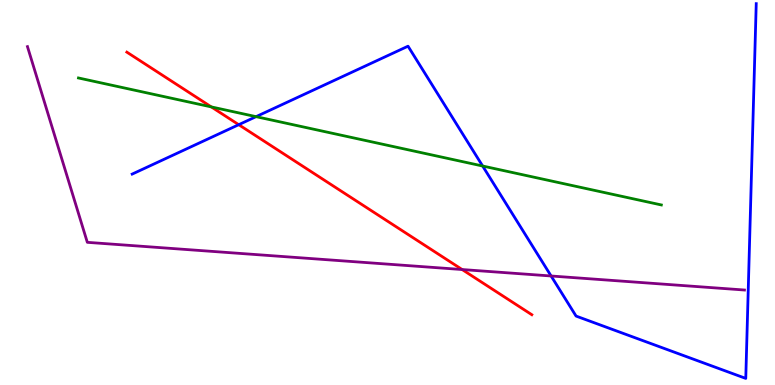[{'lines': ['blue', 'red'], 'intersections': [{'x': 3.08, 'y': 6.76}]}, {'lines': ['green', 'red'], 'intersections': [{'x': 2.73, 'y': 7.22}]}, {'lines': ['purple', 'red'], 'intersections': [{'x': 5.96, 'y': 3.0}]}, {'lines': ['blue', 'green'], 'intersections': [{'x': 3.3, 'y': 6.97}, {'x': 6.23, 'y': 5.69}]}, {'lines': ['blue', 'purple'], 'intersections': [{'x': 7.11, 'y': 2.83}]}, {'lines': ['green', 'purple'], 'intersections': []}]